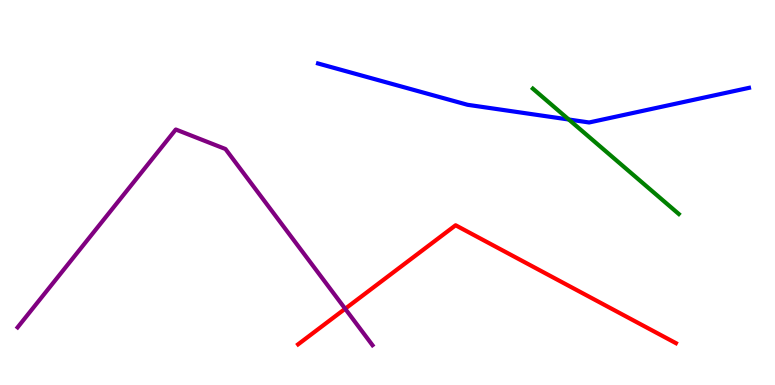[{'lines': ['blue', 'red'], 'intersections': []}, {'lines': ['green', 'red'], 'intersections': []}, {'lines': ['purple', 'red'], 'intersections': [{'x': 4.45, 'y': 1.98}]}, {'lines': ['blue', 'green'], 'intersections': [{'x': 7.34, 'y': 6.9}]}, {'lines': ['blue', 'purple'], 'intersections': []}, {'lines': ['green', 'purple'], 'intersections': []}]